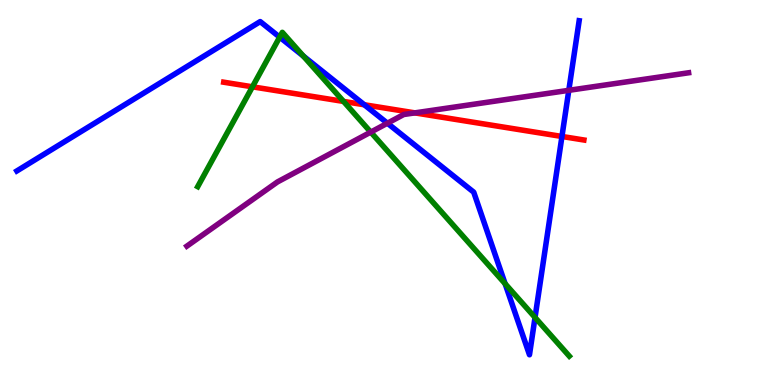[{'lines': ['blue', 'red'], 'intersections': [{'x': 4.7, 'y': 7.28}, {'x': 7.25, 'y': 6.46}]}, {'lines': ['green', 'red'], 'intersections': [{'x': 3.26, 'y': 7.75}, {'x': 4.43, 'y': 7.37}]}, {'lines': ['purple', 'red'], 'intersections': [{'x': 5.35, 'y': 7.07}]}, {'lines': ['blue', 'green'], 'intersections': [{'x': 3.61, 'y': 9.04}, {'x': 3.91, 'y': 8.54}, {'x': 6.52, 'y': 2.63}, {'x': 6.9, 'y': 1.75}]}, {'lines': ['blue', 'purple'], 'intersections': [{'x': 5.0, 'y': 6.8}, {'x': 7.34, 'y': 7.65}]}, {'lines': ['green', 'purple'], 'intersections': [{'x': 4.78, 'y': 6.57}]}]